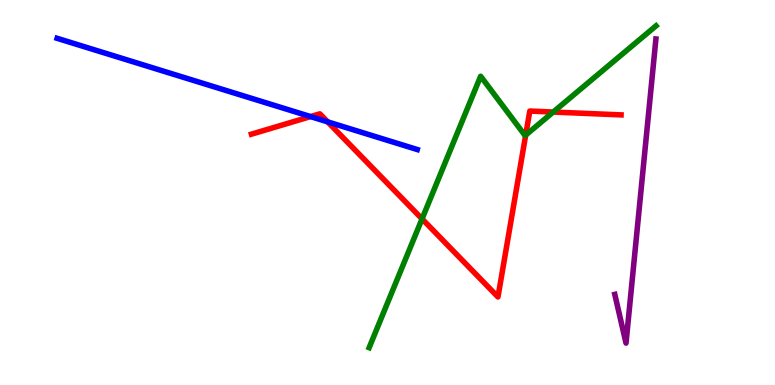[{'lines': ['blue', 'red'], 'intersections': [{'x': 4.01, 'y': 6.97}, {'x': 4.23, 'y': 6.83}]}, {'lines': ['green', 'red'], 'intersections': [{'x': 5.45, 'y': 4.31}, {'x': 6.78, 'y': 6.49}, {'x': 7.14, 'y': 7.09}]}, {'lines': ['purple', 'red'], 'intersections': []}, {'lines': ['blue', 'green'], 'intersections': []}, {'lines': ['blue', 'purple'], 'intersections': []}, {'lines': ['green', 'purple'], 'intersections': []}]